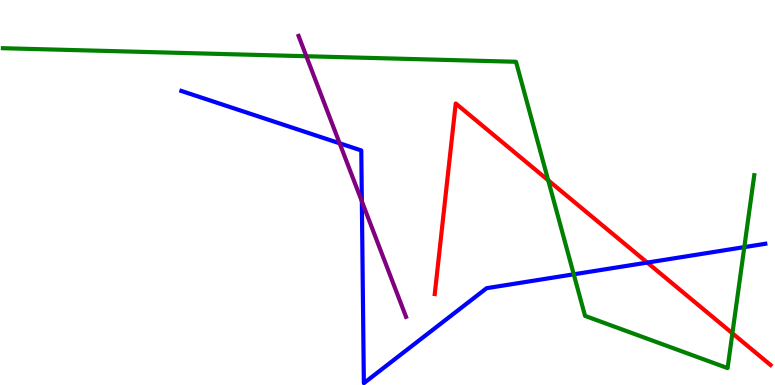[{'lines': ['blue', 'red'], 'intersections': [{'x': 8.35, 'y': 3.18}]}, {'lines': ['green', 'red'], 'intersections': [{'x': 7.07, 'y': 5.32}, {'x': 9.45, 'y': 1.34}]}, {'lines': ['purple', 'red'], 'intersections': []}, {'lines': ['blue', 'green'], 'intersections': [{'x': 7.4, 'y': 2.88}, {'x': 9.6, 'y': 3.58}]}, {'lines': ['blue', 'purple'], 'intersections': [{'x': 4.38, 'y': 6.28}, {'x': 4.67, 'y': 4.77}]}, {'lines': ['green', 'purple'], 'intersections': [{'x': 3.95, 'y': 8.54}]}]